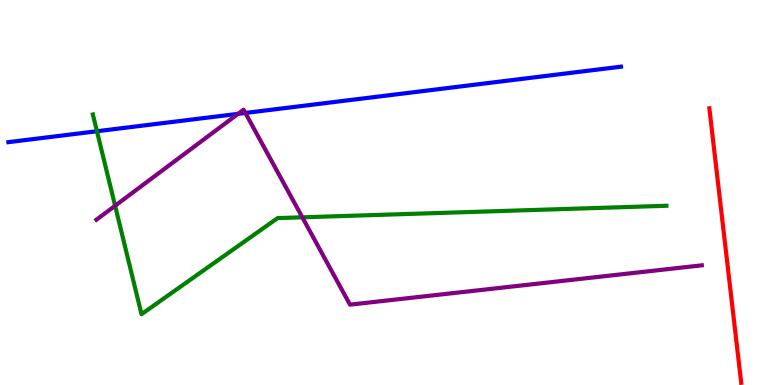[{'lines': ['blue', 'red'], 'intersections': []}, {'lines': ['green', 'red'], 'intersections': []}, {'lines': ['purple', 'red'], 'intersections': []}, {'lines': ['blue', 'green'], 'intersections': [{'x': 1.25, 'y': 6.59}]}, {'lines': ['blue', 'purple'], 'intersections': [{'x': 3.07, 'y': 7.04}, {'x': 3.17, 'y': 7.07}]}, {'lines': ['green', 'purple'], 'intersections': [{'x': 1.49, 'y': 4.66}, {'x': 3.9, 'y': 4.36}]}]